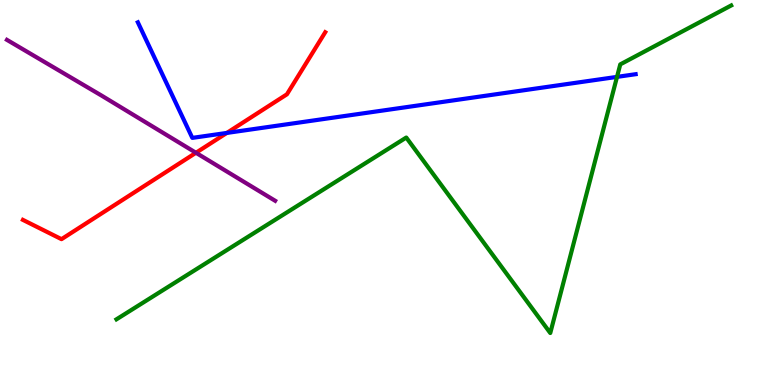[{'lines': ['blue', 'red'], 'intersections': [{'x': 2.93, 'y': 6.55}]}, {'lines': ['green', 'red'], 'intersections': []}, {'lines': ['purple', 'red'], 'intersections': [{'x': 2.53, 'y': 6.03}]}, {'lines': ['blue', 'green'], 'intersections': [{'x': 7.96, 'y': 8.0}]}, {'lines': ['blue', 'purple'], 'intersections': []}, {'lines': ['green', 'purple'], 'intersections': []}]